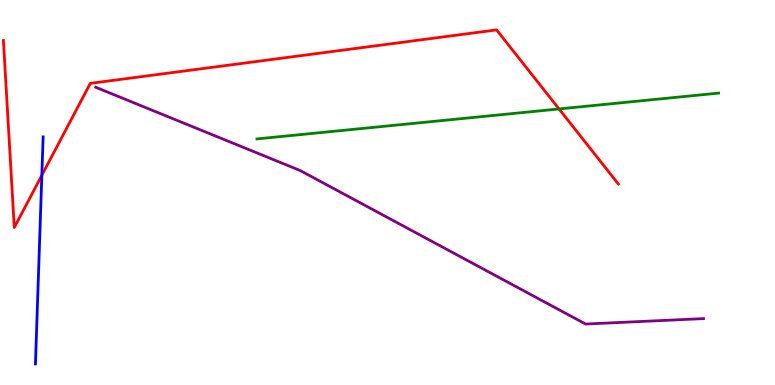[{'lines': ['blue', 'red'], 'intersections': [{'x': 0.54, 'y': 5.45}]}, {'lines': ['green', 'red'], 'intersections': [{'x': 7.21, 'y': 7.17}]}, {'lines': ['purple', 'red'], 'intersections': []}, {'lines': ['blue', 'green'], 'intersections': []}, {'lines': ['blue', 'purple'], 'intersections': []}, {'lines': ['green', 'purple'], 'intersections': []}]